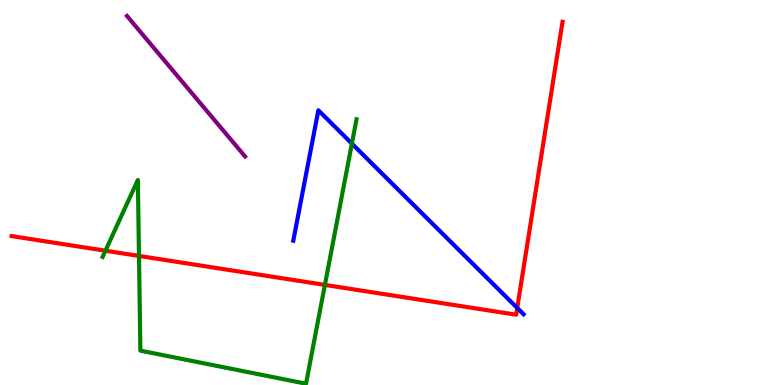[{'lines': ['blue', 'red'], 'intersections': [{'x': 6.67, 'y': 2.0}]}, {'lines': ['green', 'red'], 'intersections': [{'x': 1.36, 'y': 3.49}, {'x': 1.79, 'y': 3.35}, {'x': 4.19, 'y': 2.6}]}, {'lines': ['purple', 'red'], 'intersections': []}, {'lines': ['blue', 'green'], 'intersections': [{'x': 4.54, 'y': 6.27}]}, {'lines': ['blue', 'purple'], 'intersections': []}, {'lines': ['green', 'purple'], 'intersections': []}]